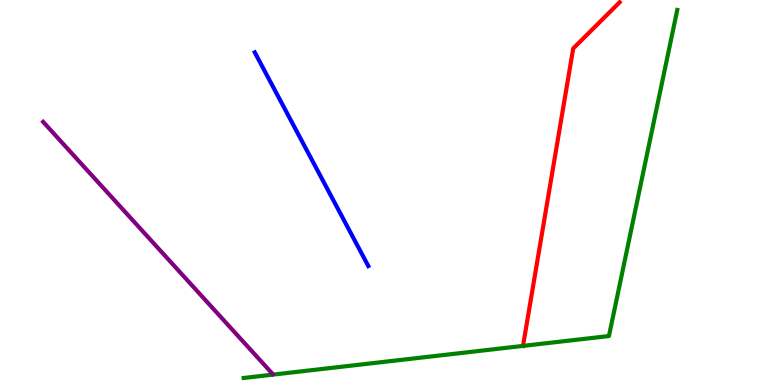[{'lines': ['blue', 'red'], 'intersections': []}, {'lines': ['green', 'red'], 'intersections': [{'x': 6.75, 'y': 1.02}]}, {'lines': ['purple', 'red'], 'intersections': []}, {'lines': ['blue', 'green'], 'intersections': []}, {'lines': ['blue', 'purple'], 'intersections': []}, {'lines': ['green', 'purple'], 'intersections': []}]